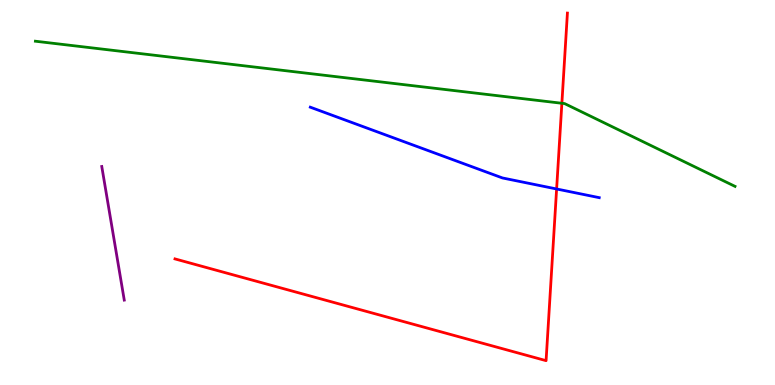[{'lines': ['blue', 'red'], 'intersections': [{'x': 7.18, 'y': 5.09}]}, {'lines': ['green', 'red'], 'intersections': [{'x': 7.25, 'y': 7.32}]}, {'lines': ['purple', 'red'], 'intersections': []}, {'lines': ['blue', 'green'], 'intersections': []}, {'lines': ['blue', 'purple'], 'intersections': []}, {'lines': ['green', 'purple'], 'intersections': []}]